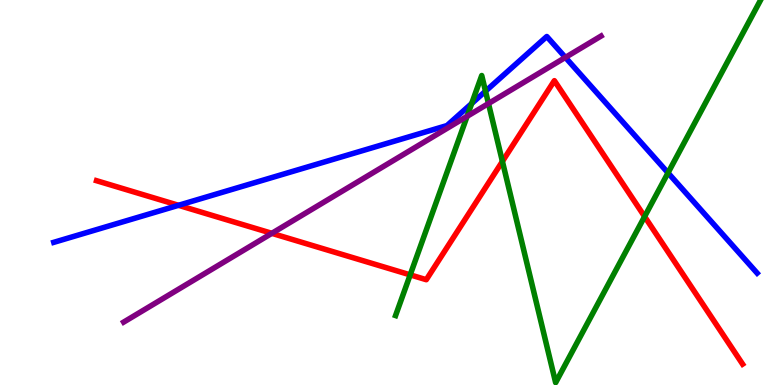[{'lines': ['blue', 'red'], 'intersections': [{'x': 2.3, 'y': 4.67}]}, {'lines': ['green', 'red'], 'intersections': [{'x': 5.29, 'y': 2.86}, {'x': 6.48, 'y': 5.81}, {'x': 8.32, 'y': 4.38}]}, {'lines': ['purple', 'red'], 'intersections': [{'x': 3.51, 'y': 3.94}]}, {'lines': ['blue', 'green'], 'intersections': [{'x': 6.09, 'y': 7.31}, {'x': 6.26, 'y': 7.63}, {'x': 8.62, 'y': 5.51}]}, {'lines': ['blue', 'purple'], 'intersections': [{'x': 7.3, 'y': 8.51}]}, {'lines': ['green', 'purple'], 'intersections': [{'x': 6.03, 'y': 6.98}, {'x': 6.3, 'y': 7.31}]}]